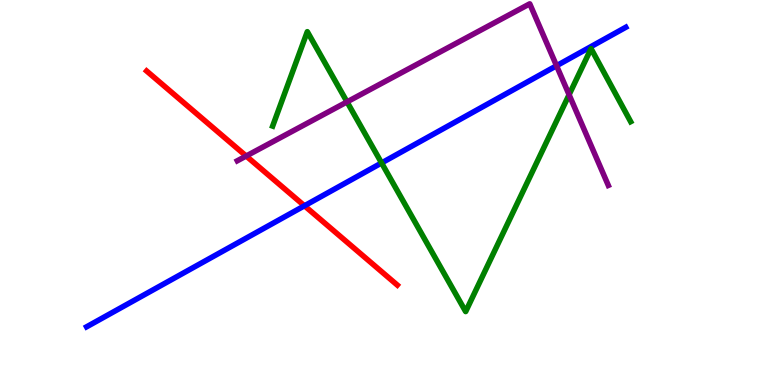[{'lines': ['blue', 'red'], 'intersections': [{'x': 3.93, 'y': 4.65}]}, {'lines': ['green', 'red'], 'intersections': []}, {'lines': ['purple', 'red'], 'intersections': [{'x': 3.18, 'y': 5.95}]}, {'lines': ['blue', 'green'], 'intersections': [{'x': 4.92, 'y': 5.77}]}, {'lines': ['blue', 'purple'], 'intersections': [{'x': 7.18, 'y': 8.29}]}, {'lines': ['green', 'purple'], 'intersections': [{'x': 4.48, 'y': 7.35}, {'x': 7.34, 'y': 7.54}]}]